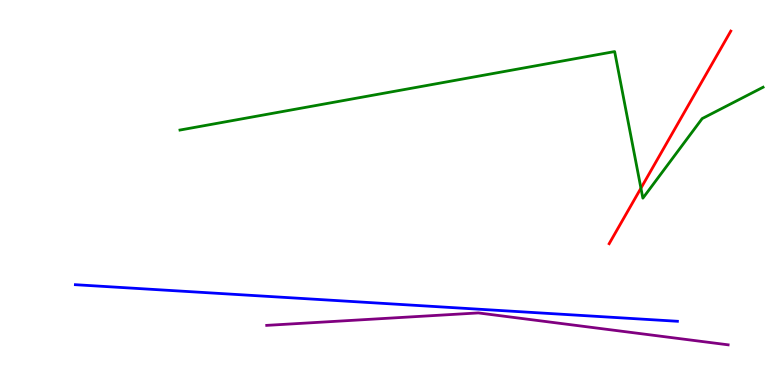[{'lines': ['blue', 'red'], 'intersections': []}, {'lines': ['green', 'red'], 'intersections': [{'x': 8.27, 'y': 5.11}]}, {'lines': ['purple', 'red'], 'intersections': []}, {'lines': ['blue', 'green'], 'intersections': []}, {'lines': ['blue', 'purple'], 'intersections': []}, {'lines': ['green', 'purple'], 'intersections': []}]